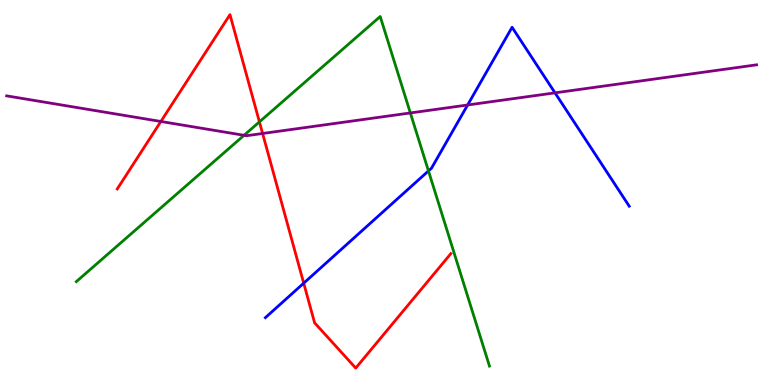[{'lines': ['blue', 'red'], 'intersections': [{'x': 3.92, 'y': 2.65}]}, {'lines': ['green', 'red'], 'intersections': [{'x': 3.35, 'y': 6.83}]}, {'lines': ['purple', 'red'], 'intersections': [{'x': 2.08, 'y': 6.84}, {'x': 3.39, 'y': 6.53}]}, {'lines': ['blue', 'green'], 'intersections': [{'x': 5.53, 'y': 5.56}]}, {'lines': ['blue', 'purple'], 'intersections': [{'x': 6.03, 'y': 7.27}, {'x': 7.16, 'y': 7.59}]}, {'lines': ['green', 'purple'], 'intersections': [{'x': 3.15, 'y': 6.49}, {'x': 5.29, 'y': 7.07}]}]